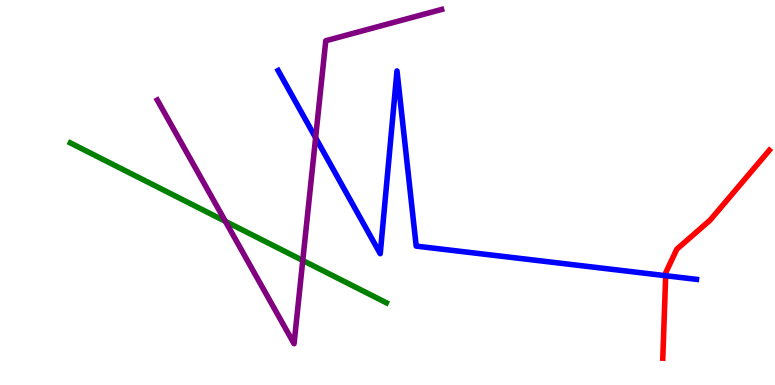[{'lines': ['blue', 'red'], 'intersections': [{'x': 8.59, 'y': 2.84}]}, {'lines': ['green', 'red'], 'intersections': []}, {'lines': ['purple', 'red'], 'intersections': []}, {'lines': ['blue', 'green'], 'intersections': []}, {'lines': ['blue', 'purple'], 'intersections': [{'x': 4.07, 'y': 6.42}]}, {'lines': ['green', 'purple'], 'intersections': [{'x': 2.91, 'y': 4.25}, {'x': 3.91, 'y': 3.23}]}]